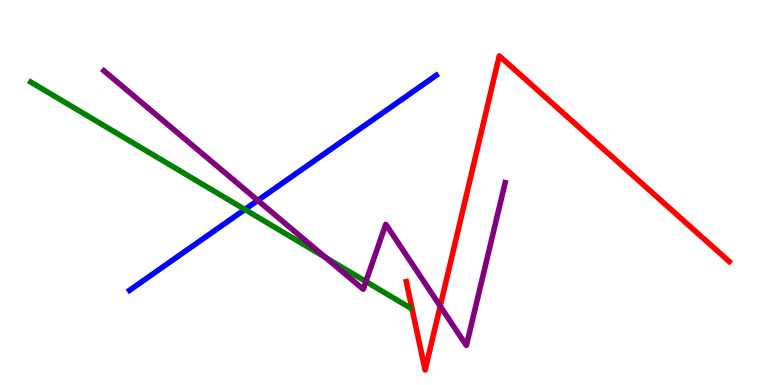[{'lines': ['blue', 'red'], 'intersections': []}, {'lines': ['green', 'red'], 'intersections': []}, {'lines': ['purple', 'red'], 'intersections': [{'x': 5.68, 'y': 2.05}]}, {'lines': ['blue', 'green'], 'intersections': [{'x': 3.16, 'y': 4.56}]}, {'lines': ['blue', 'purple'], 'intersections': [{'x': 3.33, 'y': 4.79}]}, {'lines': ['green', 'purple'], 'intersections': [{'x': 4.2, 'y': 3.31}, {'x': 4.72, 'y': 2.69}]}]